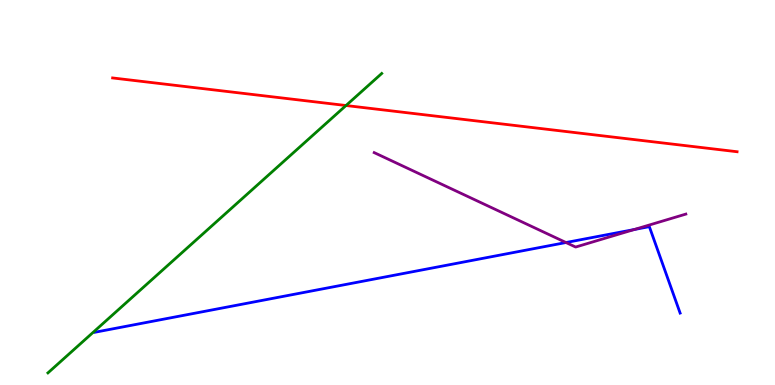[{'lines': ['blue', 'red'], 'intersections': []}, {'lines': ['green', 'red'], 'intersections': [{'x': 4.46, 'y': 7.26}]}, {'lines': ['purple', 'red'], 'intersections': []}, {'lines': ['blue', 'green'], 'intersections': []}, {'lines': ['blue', 'purple'], 'intersections': [{'x': 7.3, 'y': 3.7}, {'x': 8.18, 'y': 4.04}]}, {'lines': ['green', 'purple'], 'intersections': []}]